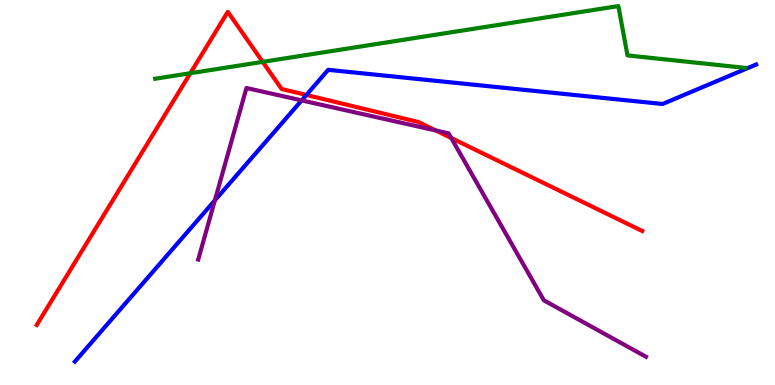[{'lines': ['blue', 'red'], 'intersections': [{'x': 3.95, 'y': 7.53}]}, {'lines': ['green', 'red'], 'intersections': [{'x': 2.46, 'y': 8.1}, {'x': 3.39, 'y': 8.39}]}, {'lines': ['purple', 'red'], 'intersections': [{'x': 5.62, 'y': 6.61}, {'x': 5.82, 'y': 6.42}]}, {'lines': ['blue', 'green'], 'intersections': []}, {'lines': ['blue', 'purple'], 'intersections': [{'x': 2.77, 'y': 4.8}, {'x': 3.89, 'y': 7.39}]}, {'lines': ['green', 'purple'], 'intersections': []}]